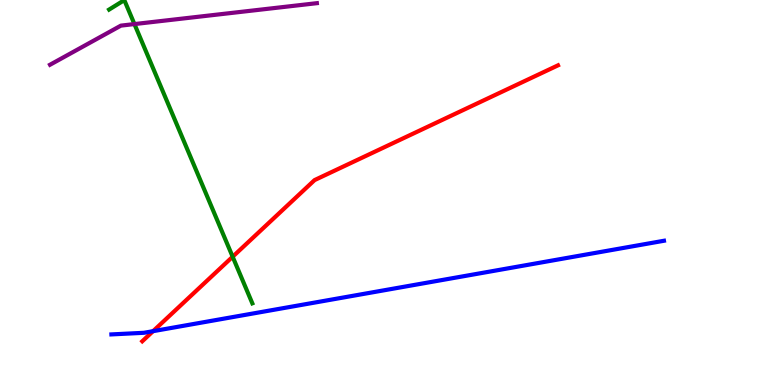[{'lines': ['blue', 'red'], 'intersections': [{'x': 1.98, 'y': 1.4}]}, {'lines': ['green', 'red'], 'intersections': [{'x': 3.0, 'y': 3.33}]}, {'lines': ['purple', 'red'], 'intersections': []}, {'lines': ['blue', 'green'], 'intersections': []}, {'lines': ['blue', 'purple'], 'intersections': []}, {'lines': ['green', 'purple'], 'intersections': [{'x': 1.73, 'y': 9.37}]}]